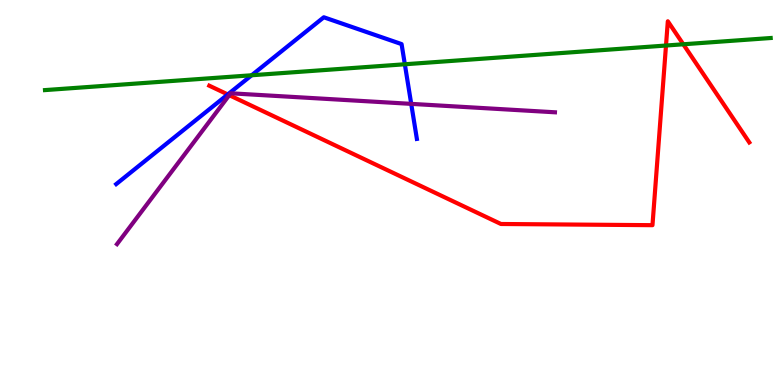[{'lines': ['blue', 'red'], 'intersections': [{'x': 2.94, 'y': 7.55}]}, {'lines': ['green', 'red'], 'intersections': [{'x': 8.59, 'y': 8.82}, {'x': 8.82, 'y': 8.85}]}, {'lines': ['purple', 'red'], 'intersections': [{'x': 2.96, 'y': 7.53}]}, {'lines': ['blue', 'green'], 'intersections': [{'x': 3.25, 'y': 8.05}, {'x': 5.22, 'y': 8.33}]}, {'lines': ['blue', 'purple'], 'intersections': [{'x': 5.31, 'y': 7.3}]}, {'lines': ['green', 'purple'], 'intersections': []}]